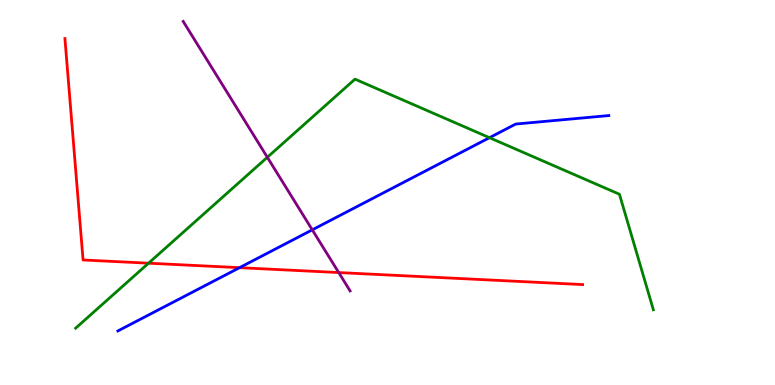[{'lines': ['blue', 'red'], 'intersections': [{'x': 3.09, 'y': 3.05}]}, {'lines': ['green', 'red'], 'intersections': [{'x': 1.92, 'y': 3.16}]}, {'lines': ['purple', 'red'], 'intersections': [{'x': 4.37, 'y': 2.92}]}, {'lines': ['blue', 'green'], 'intersections': [{'x': 6.32, 'y': 6.42}]}, {'lines': ['blue', 'purple'], 'intersections': [{'x': 4.03, 'y': 4.03}]}, {'lines': ['green', 'purple'], 'intersections': [{'x': 3.45, 'y': 5.91}]}]